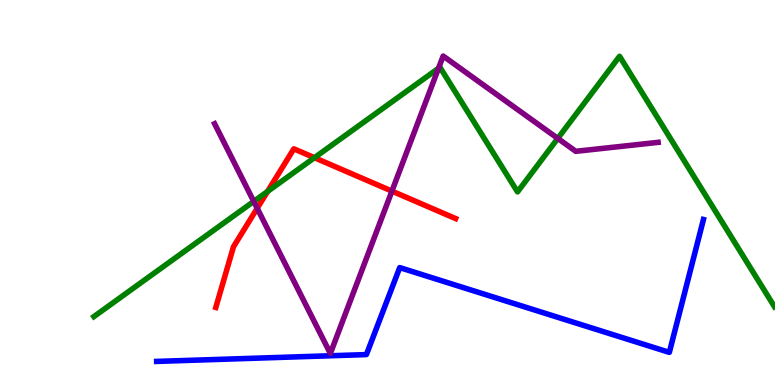[{'lines': ['blue', 'red'], 'intersections': []}, {'lines': ['green', 'red'], 'intersections': [{'x': 3.45, 'y': 5.03}, {'x': 4.06, 'y': 5.9}]}, {'lines': ['purple', 'red'], 'intersections': [{'x': 3.32, 'y': 4.59}, {'x': 5.06, 'y': 5.04}]}, {'lines': ['blue', 'green'], 'intersections': []}, {'lines': ['blue', 'purple'], 'intersections': []}, {'lines': ['green', 'purple'], 'intersections': [{'x': 3.27, 'y': 4.77}, {'x': 5.66, 'y': 8.23}, {'x': 7.2, 'y': 6.41}]}]